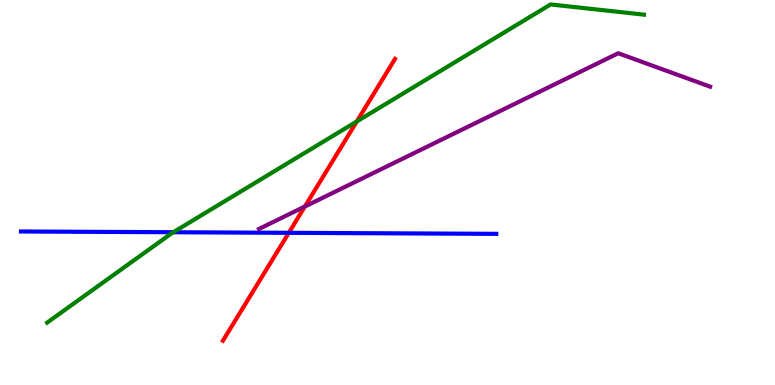[{'lines': ['blue', 'red'], 'intersections': [{'x': 3.73, 'y': 3.95}]}, {'lines': ['green', 'red'], 'intersections': [{'x': 4.6, 'y': 6.85}]}, {'lines': ['purple', 'red'], 'intersections': [{'x': 3.93, 'y': 4.64}]}, {'lines': ['blue', 'green'], 'intersections': [{'x': 2.24, 'y': 3.97}]}, {'lines': ['blue', 'purple'], 'intersections': []}, {'lines': ['green', 'purple'], 'intersections': []}]